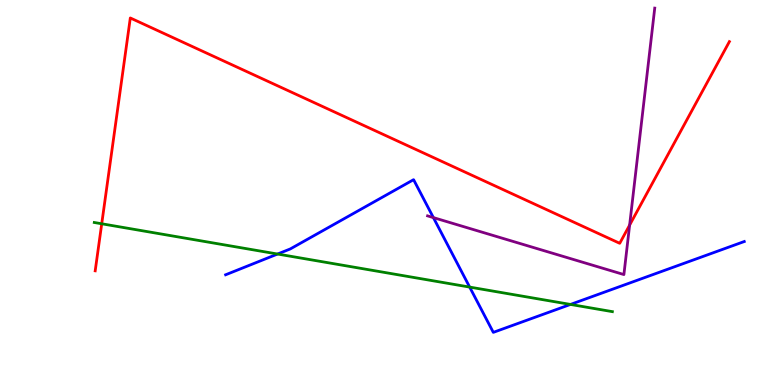[{'lines': ['blue', 'red'], 'intersections': []}, {'lines': ['green', 'red'], 'intersections': [{'x': 1.31, 'y': 4.19}]}, {'lines': ['purple', 'red'], 'intersections': [{'x': 8.12, 'y': 4.15}]}, {'lines': ['blue', 'green'], 'intersections': [{'x': 3.58, 'y': 3.4}, {'x': 6.06, 'y': 2.54}, {'x': 7.36, 'y': 2.09}]}, {'lines': ['blue', 'purple'], 'intersections': [{'x': 5.59, 'y': 4.35}]}, {'lines': ['green', 'purple'], 'intersections': []}]